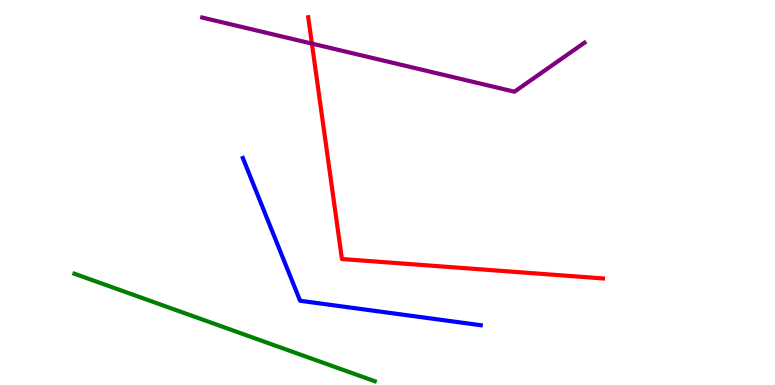[{'lines': ['blue', 'red'], 'intersections': []}, {'lines': ['green', 'red'], 'intersections': []}, {'lines': ['purple', 'red'], 'intersections': [{'x': 4.02, 'y': 8.87}]}, {'lines': ['blue', 'green'], 'intersections': []}, {'lines': ['blue', 'purple'], 'intersections': []}, {'lines': ['green', 'purple'], 'intersections': []}]